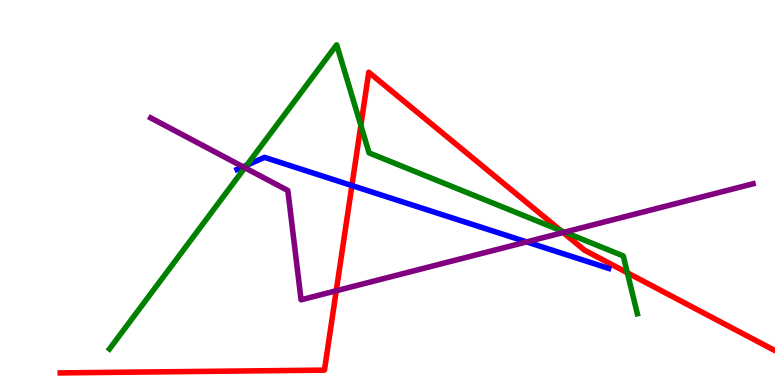[{'lines': ['blue', 'red'], 'intersections': [{'x': 4.54, 'y': 5.18}]}, {'lines': ['green', 'red'], 'intersections': [{'x': 4.66, 'y': 6.74}, {'x': 7.24, 'y': 4.01}, {'x': 8.09, 'y': 2.91}]}, {'lines': ['purple', 'red'], 'intersections': [{'x': 4.34, 'y': 2.45}, {'x': 7.27, 'y': 3.96}]}, {'lines': ['blue', 'green'], 'intersections': [{'x': 3.18, 'y': 5.71}]}, {'lines': ['blue', 'purple'], 'intersections': [{'x': 3.14, 'y': 5.67}, {'x': 6.8, 'y': 3.72}]}, {'lines': ['green', 'purple'], 'intersections': [{'x': 3.16, 'y': 5.64}, {'x': 7.29, 'y': 3.97}]}]